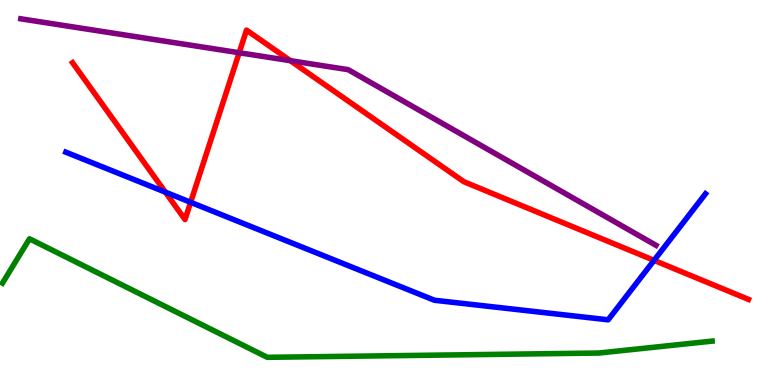[{'lines': ['blue', 'red'], 'intersections': [{'x': 2.13, 'y': 5.01}, {'x': 2.46, 'y': 4.75}, {'x': 8.44, 'y': 3.24}]}, {'lines': ['green', 'red'], 'intersections': []}, {'lines': ['purple', 'red'], 'intersections': [{'x': 3.09, 'y': 8.63}, {'x': 3.75, 'y': 8.42}]}, {'lines': ['blue', 'green'], 'intersections': []}, {'lines': ['blue', 'purple'], 'intersections': []}, {'lines': ['green', 'purple'], 'intersections': []}]